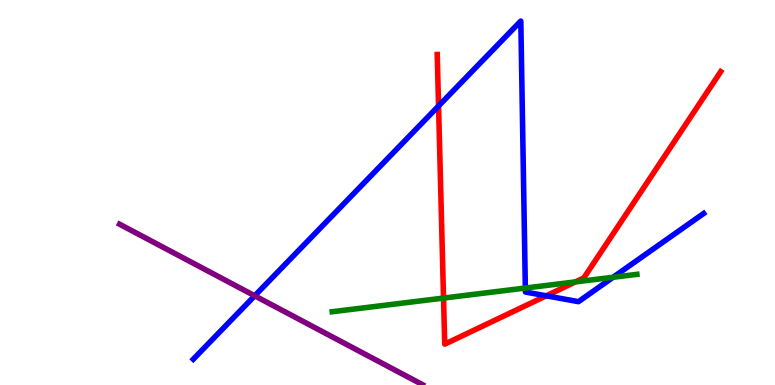[{'lines': ['blue', 'red'], 'intersections': [{'x': 5.66, 'y': 7.25}, {'x': 7.05, 'y': 2.32}]}, {'lines': ['green', 'red'], 'intersections': [{'x': 5.72, 'y': 2.26}, {'x': 7.43, 'y': 2.68}]}, {'lines': ['purple', 'red'], 'intersections': []}, {'lines': ['blue', 'green'], 'intersections': [{'x': 6.78, 'y': 2.52}, {'x': 7.91, 'y': 2.8}]}, {'lines': ['blue', 'purple'], 'intersections': [{'x': 3.29, 'y': 2.32}]}, {'lines': ['green', 'purple'], 'intersections': []}]